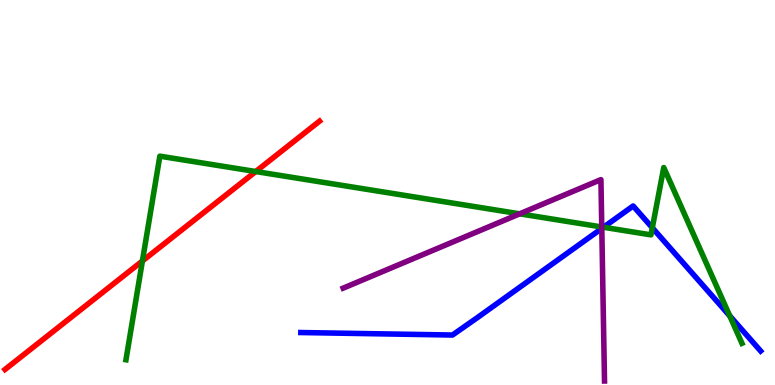[{'lines': ['blue', 'red'], 'intersections': []}, {'lines': ['green', 'red'], 'intersections': [{'x': 1.84, 'y': 3.22}, {'x': 3.3, 'y': 5.54}]}, {'lines': ['purple', 'red'], 'intersections': []}, {'lines': ['blue', 'green'], 'intersections': [{'x': 7.79, 'y': 4.1}, {'x': 8.42, 'y': 4.08}, {'x': 9.42, 'y': 1.8}]}, {'lines': ['blue', 'purple'], 'intersections': [{'x': 7.77, 'y': 4.07}]}, {'lines': ['green', 'purple'], 'intersections': [{'x': 6.71, 'y': 4.45}, {'x': 7.76, 'y': 4.1}]}]